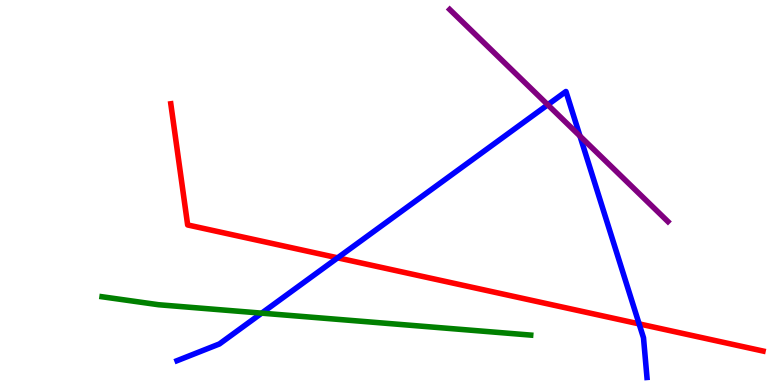[{'lines': ['blue', 'red'], 'intersections': [{'x': 4.36, 'y': 3.3}, {'x': 8.25, 'y': 1.59}]}, {'lines': ['green', 'red'], 'intersections': []}, {'lines': ['purple', 'red'], 'intersections': []}, {'lines': ['blue', 'green'], 'intersections': [{'x': 3.38, 'y': 1.87}]}, {'lines': ['blue', 'purple'], 'intersections': [{'x': 7.07, 'y': 7.28}, {'x': 7.48, 'y': 6.46}]}, {'lines': ['green', 'purple'], 'intersections': []}]